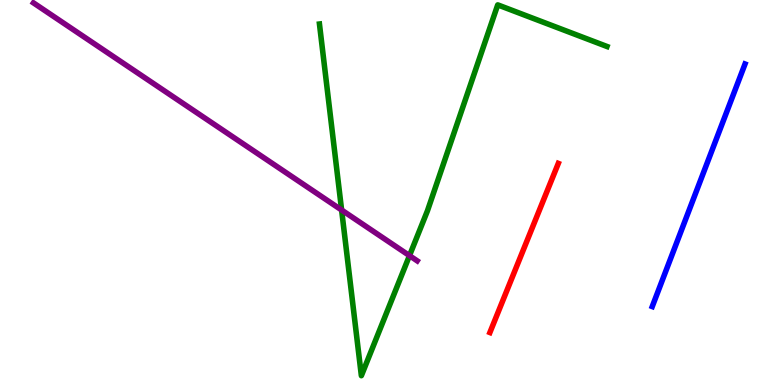[{'lines': ['blue', 'red'], 'intersections': []}, {'lines': ['green', 'red'], 'intersections': []}, {'lines': ['purple', 'red'], 'intersections': []}, {'lines': ['blue', 'green'], 'intersections': []}, {'lines': ['blue', 'purple'], 'intersections': []}, {'lines': ['green', 'purple'], 'intersections': [{'x': 4.41, 'y': 4.54}, {'x': 5.28, 'y': 3.36}]}]